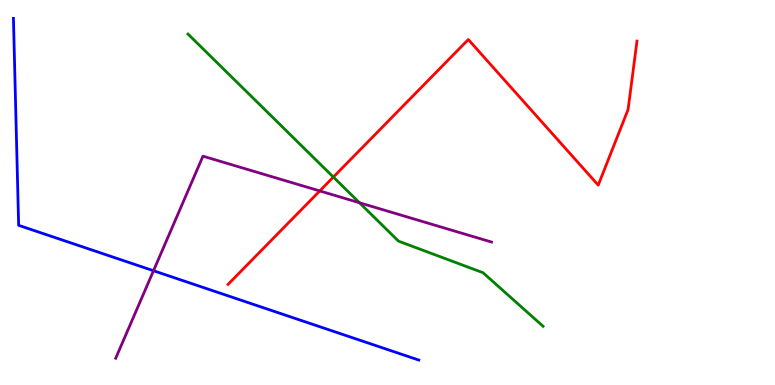[{'lines': ['blue', 'red'], 'intersections': []}, {'lines': ['green', 'red'], 'intersections': [{'x': 4.3, 'y': 5.4}]}, {'lines': ['purple', 'red'], 'intersections': [{'x': 4.13, 'y': 5.04}]}, {'lines': ['blue', 'green'], 'intersections': []}, {'lines': ['blue', 'purple'], 'intersections': [{'x': 1.98, 'y': 2.97}]}, {'lines': ['green', 'purple'], 'intersections': [{'x': 4.64, 'y': 4.73}]}]